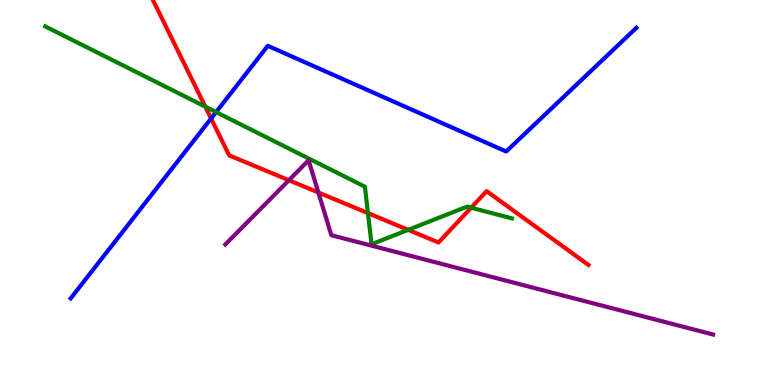[{'lines': ['blue', 'red'], 'intersections': [{'x': 2.72, 'y': 6.92}]}, {'lines': ['green', 'red'], 'intersections': [{'x': 2.65, 'y': 7.23}, {'x': 4.75, 'y': 4.46}, {'x': 5.27, 'y': 4.03}, {'x': 6.08, 'y': 4.61}]}, {'lines': ['purple', 'red'], 'intersections': [{'x': 3.73, 'y': 5.32}, {'x': 4.11, 'y': 5.0}]}, {'lines': ['blue', 'green'], 'intersections': [{'x': 2.79, 'y': 7.09}]}, {'lines': ['blue', 'purple'], 'intersections': []}, {'lines': ['green', 'purple'], 'intersections': []}]